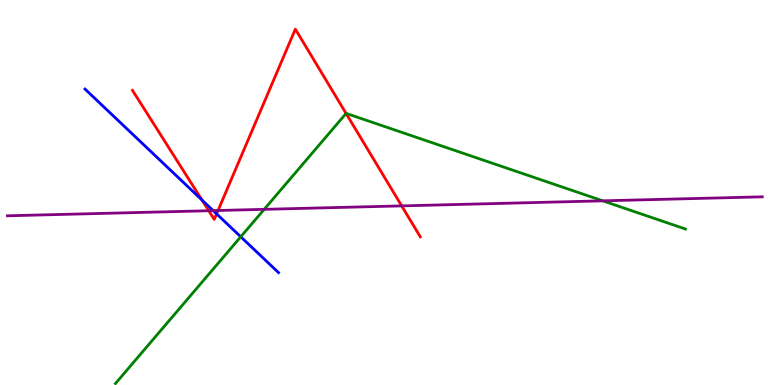[{'lines': ['blue', 'red'], 'intersections': [{'x': 2.61, 'y': 4.81}, {'x': 2.79, 'y': 4.45}]}, {'lines': ['green', 'red'], 'intersections': [{'x': 4.47, 'y': 7.05}]}, {'lines': ['purple', 'red'], 'intersections': [{'x': 2.69, 'y': 4.53}, {'x': 2.81, 'y': 4.53}, {'x': 5.18, 'y': 4.65}]}, {'lines': ['blue', 'green'], 'intersections': [{'x': 3.11, 'y': 3.85}]}, {'lines': ['blue', 'purple'], 'intersections': [{'x': 2.75, 'y': 4.53}]}, {'lines': ['green', 'purple'], 'intersections': [{'x': 3.41, 'y': 4.56}, {'x': 7.78, 'y': 4.78}]}]